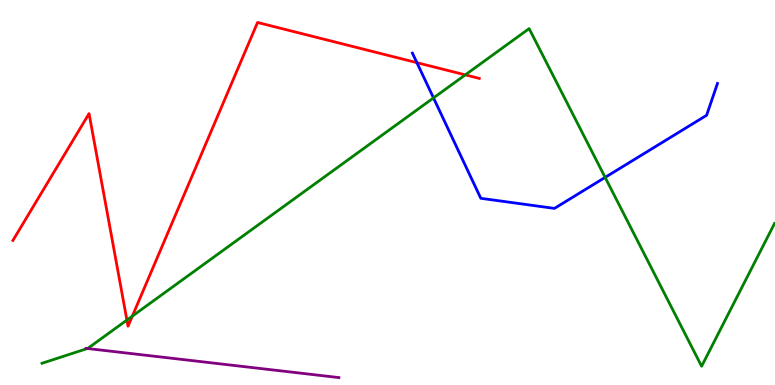[{'lines': ['blue', 'red'], 'intersections': [{'x': 5.38, 'y': 8.37}]}, {'lines': ['green', 'red'], 'intersections': [{'x': 1.64, 'y': 1.69}, {'x': 1.71, 'y': 1.79}, {'x': 6.0, 'y': 8.06}]}, {'lines': ['purple', 'red'], 'intersections': []}, {'lines': ['blue', 'green'], 'intersections': [{'x': 5.59, 'y': 7.46}, {'x': 7.81, 'y': 5.39}]}, {'lines': ['blue', 'purple'], 'intersections': []}, {'lines': ['green', 'purple'], 'intersections': [{'x': 1.13, 'y': 0.948}]}]